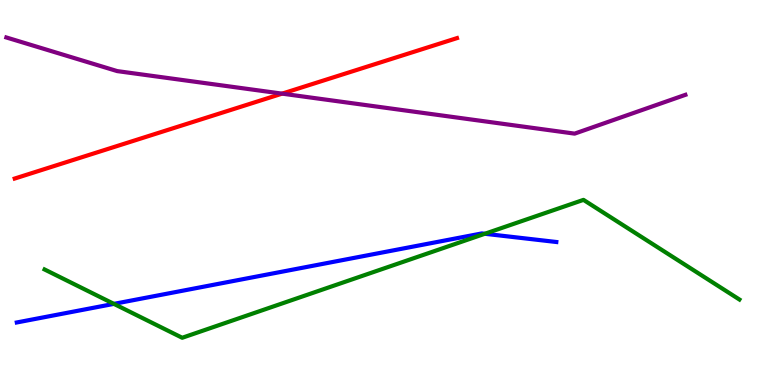[{'lines': ['blue', 'red'], 'intersections': []}, {'lines': ['green', 'red'], 'intersections': []}, {'lines': ['purple', 'red'], 'intersections': [{'x': 3.64, 'y': 7.57}]}, {'lines': ['blue', 'green'], 'intersections': [{'x': 1.47, 'y': 2.11}, {'x': 6.26, 'y': 3.93}]}, {'lines': ['blue', 'purple'], 'intersections': []}, {'lines': ['green', 'purple'], 'intersections': []}]